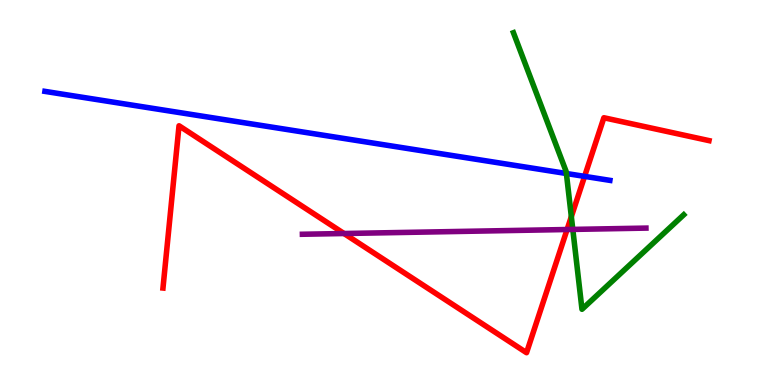[{'lines': ['blue', 'red'], 'intersections': [{'x': 7.54, 'y': 5.42}]}, {'lines': ['green', 'red'], 'intersections': [{'x': 7.37, 'y': 4.37}]}, {'lines': ['purple', 'red'], 'intersections': [{'x': 4.44, 'y': 3.93}, {'x': 7.32, 'y': 4.04}]}, {'lines': ['blue', 'green'], 'intersections': [{'x': 7.31, 'y': 5.49}]}, {'lines': ['blue', 'purple'], 'intersections': []}, {'lines': ['green', 'purple'], 'intersections': [{'x': 7.39, 'y': 4.04}]}]